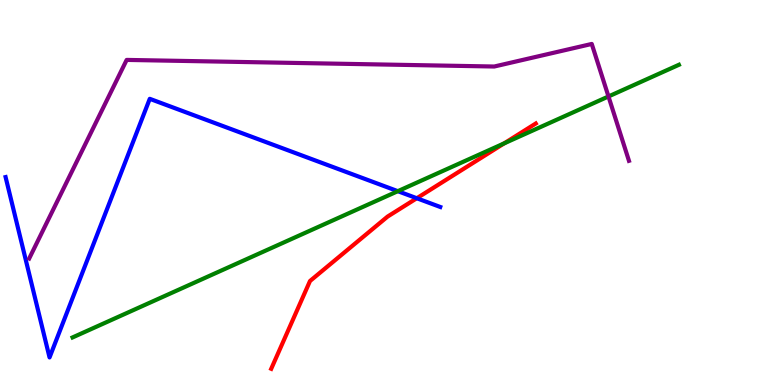[{'lines': ['blue', 'red'], 'intersections': [{'x': 5.38, 'y': 4.85}]}, {'lines': ['green', 'red'], 'intersections': [{'x': 6.51, 'y': 6.28}]}, {'lines': ['purple', 'red'], 'intersections': []}, {'lines': ['blue', 'green'], 'intersections': [{'x': 5.13, 'y': 5.03}]}, {'lines': ['blue', 'purple'], 'intersections': []}, {'lines': ['green', 'purple'], 'intersections': [{'x': 7.85, 'y': 7.49}]}]